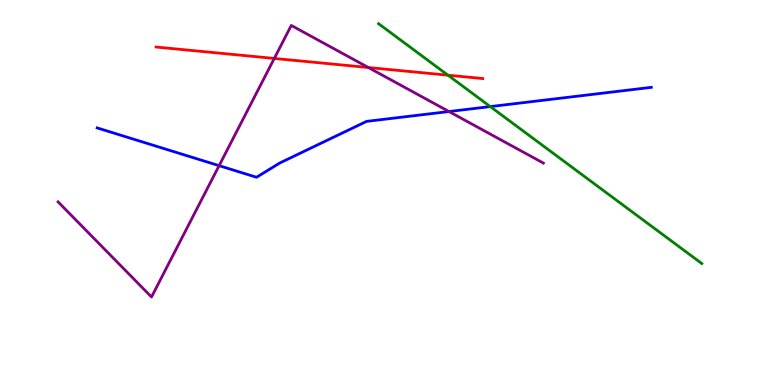[{'lines': ['blue', 'red'], 'intersections': []}, {'lines': ['green', 'red'], 'intersections': [{'x': 5.78, 'y': 8.05}]}, {'lines': ['purple', 'red'], 'intersections': [{'x': 3.54, 'y': 8.48}, {'x': 4.75, 'y': 8.25}]}, {'lines': ['blue', 'green'], 'intersections': [{'x': 6.33, 'y': 7.23}]}, {'lines': ['blue', 'purple'], 'intersections': [{'x': 2.83, 'y': 5.7}, {'x': 5.79, 'y': 7.1}]}, {'lines': ['green', 'purple'], 'intersections': []}]